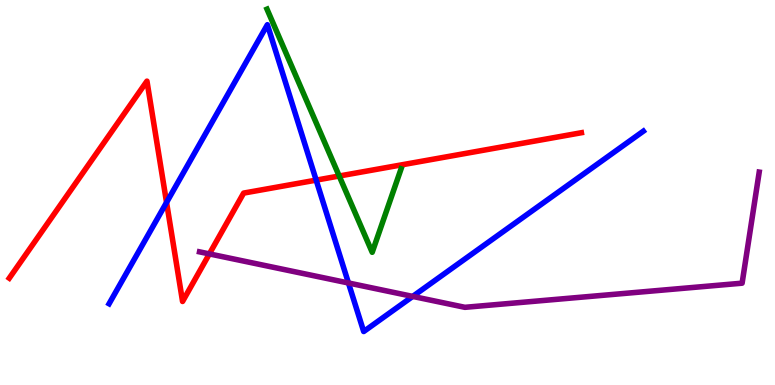[{'lines': ['blue', 'red'], 'intersections': [{'x': 2.15, 'y': 4.74}, {'x': 4.08, 'y': 5.32}]}, {'lines': ['green', 'red'], 'intersections': [{'x': 4.38, 'y': 5.43}]}, {'lines': ['purple', 'red'], 'intersections': [{'x': 2.7, 'y': 3.41}]}, {'lines': ['blue', 'green'], 'intersections': []}, {'lines': ['blue', 'purple'], 'intersections': [{'x': 4.5, 'y': 2.65}, {'x': 5.33, 'y': 2.3}]}, {'lines': ['green', 'purple'], 'intersections': []}]